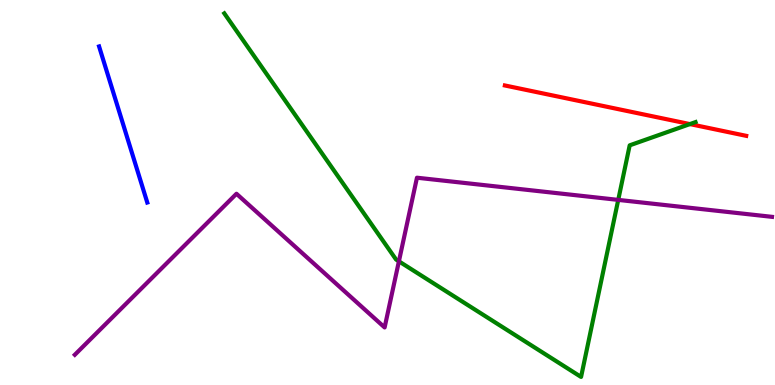[{'lines': ['blue', 'red'], 'intersections': []}, {'lines': ['green', 'red'], 'intersections': [{'x': 8.9, 'y': 6.78}]}, {'lines': ['purple', 'red'], 'intersections': []}, {'lines': ['blue', 'green'], 'intersections': []}, {'lines': ['blue', 'purple'], 'intersections': []}, {'lines': ['green', 'purple'], 'intersections': [{'x': 5.15, 'y': 3.21}, {'x': 7.98, 'y': 4.81}]}]